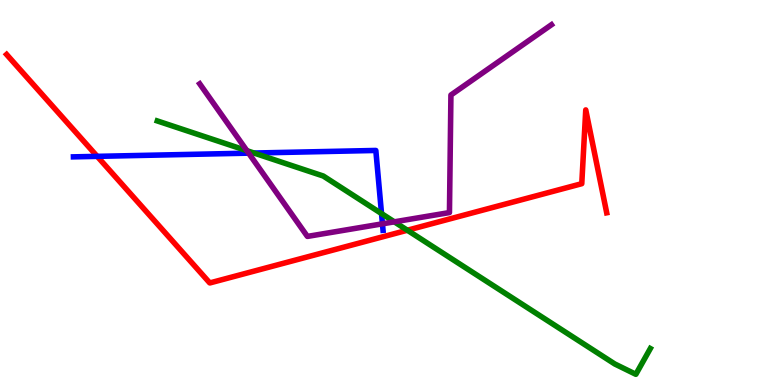[{'lines': ['blue', 'red'], 'intersections': [{'x': 1.25, 'y': 5.94}]}, {'lines': ['green', 'red'], 'intersections': [{'x': 5.26, 'y': 4.02}]}, {'lines': ['purple', 'red'], 'intersections': []}, {'lines': ['blue', 'green'], 'intersections': [{'x': 3.28, 'y': 6.03}, {'x': 4.92, 'y': 4.45}]}, {'lines': ['blue', 'purple'], 'intersections': [{'x': 3.21, 'y': 6.02}, {'x': 4.93, 'y': 4.19}]}, {'lines': ['green', 'purple'], 'intersections': [{'x': 3.19, 'y': 6.09}, {'x': 5.09, 'y': 4.24}]}]